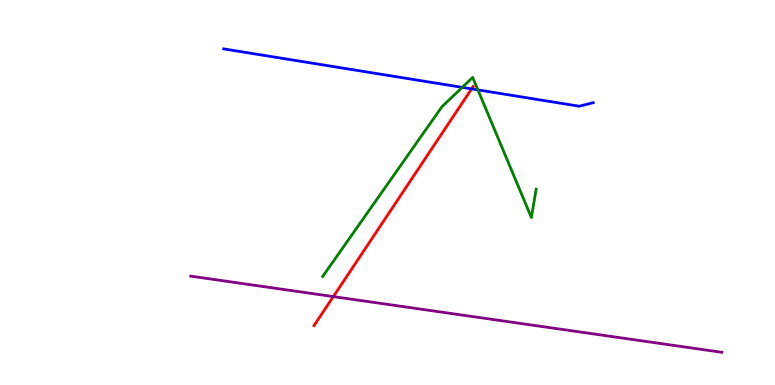[{'lines': ['blue', 'red'], 'intersections': [{'x': 6.09, 'y': 7.69}]}, {'lines': ['green', 'red'], 'intersections': []}, {'lines': ['purple', 'red'], 'intersections': [{'x': 4.3, 'y': 2.3}]}, {'lines': ['blue', 'green'], 'intersections': [{'x': 5.96, 'y': 7.73}, {'x': 6.17, 'y': 7.67}]}, {'lines': ['blue', 'purple'], 'intersections': []}, {'lines': ['green', 'purple'], 'intersections': []}]